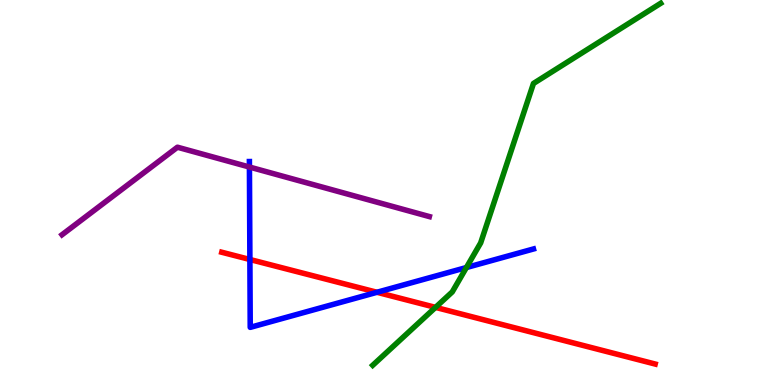[{'lines': ['blue', 'red'], 'intersections': [{'x': 3.22, 'y': 3.26}, {'x': 4.86, 'y': 2.41}]}, {'lines': ['green', 'red'], 'intersections': [{'x': 5.62, 'y': 2.02}]}, {'lines': ['purple', 'red'], 'intersections': []}, {'lines': ['blue', 'green'], 'intersections': [{'x': 6.02, 'y': 3.05}]}, {'lines': ['blue', 'purple'], 'intersections': [{'x': 3.22, 'y': 5.66}]}, {'lines': ['green', 'purple'], 'intersections': []}]